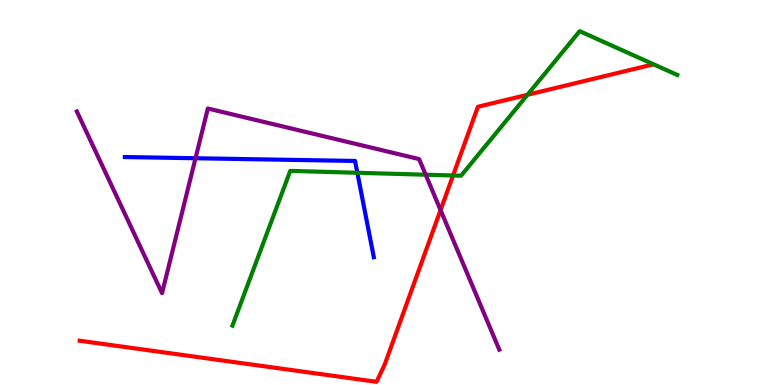[{'lines': ['blue', 'red'], 'intersections': []}, {'lines': ['green', 'red'], 'intersections': [{'x': 5.85, 'y': 5.44}, {'x': 6.81, 'y': 7.54}]}, {'lines': ['purple', 'red'], 'intersections': [{'x': 5.68, 'y': 4.54}]}, {'lines': ['blue', 'green'], 'intersections': [{'x': 4.61, 'y': 5.51}]}, {'lines': ['blue', 'purple'], 'intersections': [{'x': 2.52, 'y': 5.89}]}, {'lines': ['green', 'purple'], 'intersections': [{'x': 5.49, 'y': 5.46}]}]